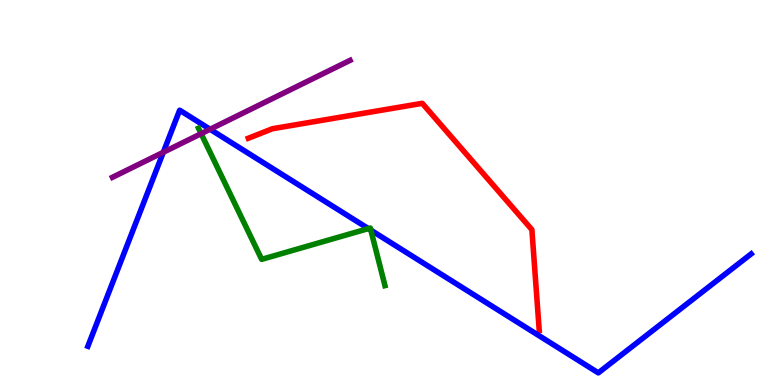[{'lines': ['blue', 'red'], 'intersections': []}, {'lines': ['green', 'red'], 'intersections': []}, {'lines': ['purple', 'red'], 'intersections': []}, {'lines': ['blue', 'green'], 'intersections': [{'x': 4.75, 'y': 4.06}, {'x': 4.79, 'y': 4.02}]}, {'lines': ['blue', 'purple'], 'intersections': [{'x': 2.11, 'y': 6.04}, {'x': 2.71, 'y': 6.64}]}, {'lines': ['green', 'purple'], 'intersections': [{'x': 2.6, 'y': 6.53}]}]